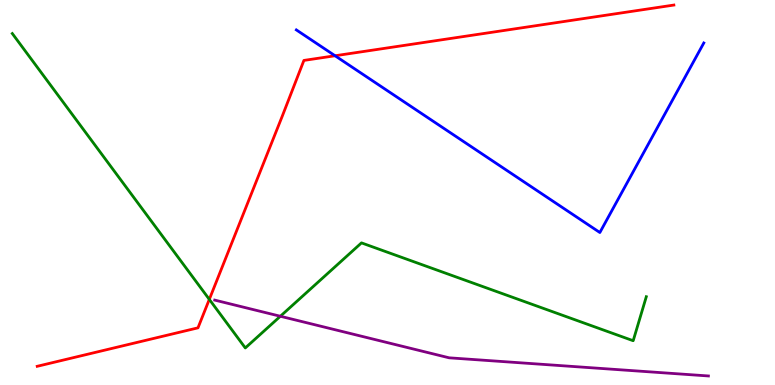[{'lines': ['blue', 'red'], 'intersections': [{'x': 4.32, 'y': 8.55}]}, {'lines': ['green', 'red'], 'intersections': [{'x': 2.7, 'y': 2.22}]}, {'lines': ['purple', 'red'], 'intersections': []}, {'lines': ['blue', 'green'], 'intersections': []}, {'lines': ['blue', 'purple'], 'intersections': []}, {'lines': ['green', 'purple'], 'intersections': [{'x': 3.62, 'y': 1.79}]}]